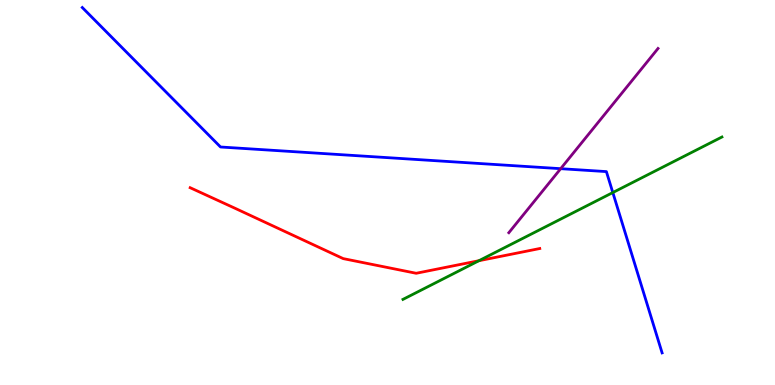[{'lines': ['blue', 'red'], 'intersections': []}, {'lines': ['green', 'red'], 'intersections': [{'x': 6.18, 'y': 3.23}]}, {'lines': ['purple', 'red'], 'intersections': []}, {'lines': ['blue', 'green'], 'intersections': [{'x': 7.91, 'y': 5.0}]}, {'lines': ['blue', 'purple'], 'intersections': [{'x': 7.23, 'y': 5.62}]}, {'lines': ['green', 'purple'], 'intersections': []}]